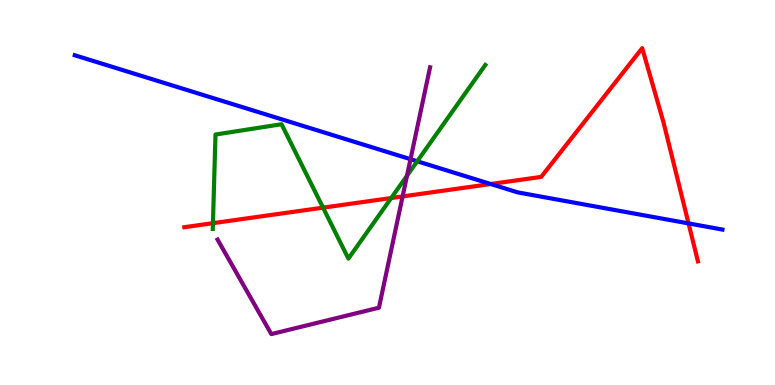[{'lines': ['blue', 'red'], 'intersections': [{'x': 6.33, 'y': 5.22}, {'x': 8.88, 'y': 4.2}]}, {'lines': ['green', 'red'], 'intersections': [{'x': 2.75, 'y': 4.2}, {'x': 4.17, 'y': 4.61}, {'x': 5.05, 'y': 4.86}]}, {'lines': ['purple', 'red'], 'intersections': [{'x': 5.19, 'y': 4.9}]}, {'lines': ['blue', 'green'], 'intersections': [{'x': 5.38, 'y': 5.81}]}, {'lines': ['blue', 'purple'], 'intersections': [{'x': 5.3, 'y': 5.87}]}, {'lines': ['green', 'purple'], 'intersections': [{'x': 5.25, 'y': 5.44}]}]